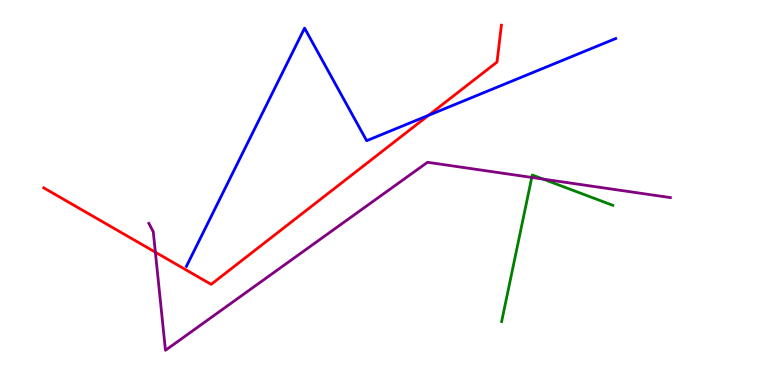[{'lines': ['blue', 'red'], 'intersections': [{'x': 5.53, 'y': 7.0}]}, {'lines': ['green', 'red'], 'intersections': []}, {'lines': ['purple', 'red'], 'intersections': [{'x': 2.0, 'y': 3.45}]}, {'lines': ['blue', 'green'], 'intersections': []}, {'lines': ['blue', 'purple'], 'intersections': []}, {'lines': ['green', 'purple'], 'intersections': [{'x': 6.86, 'y': 5.39}, {'x': 7.01, 'y': 5.35}]}]